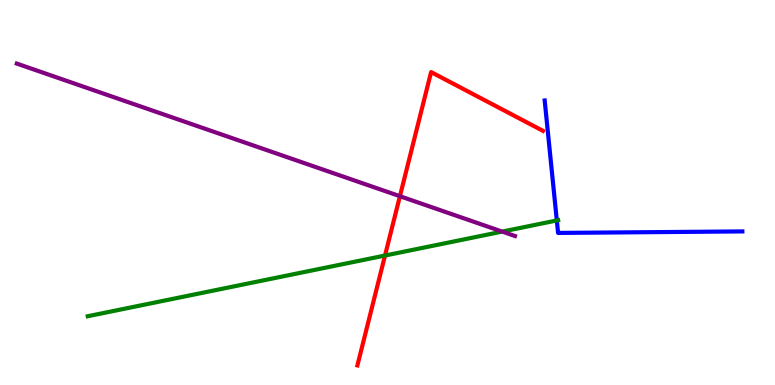[{'lines': ['blue', 'red'], 'intersections': []}, {'lines': ['green', 'red'], 'intersections': [{'x': 4.97, 'y': 3.36}]}, {'lines': ['purple', 'red'], 'intersections': [{'x': 5.16, 'y': 4.9}]}, {'lines': ['blue', 'green'], 'intersections': [{'x': 7.18, 'y': 4.27}]}, {'lines': ['blue', 'purple'], 'intersections': []}, {'lines': ['green', 'purple'], 'intersections': [{'x': 6.48, 'y': 3.98}]}]